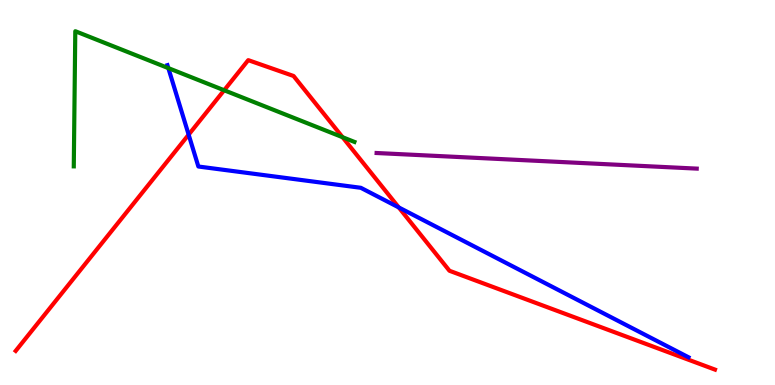[{'lines': ['blue', 'red'], 'intersections': [{'x': 2.43, 'y': 6.5}, {'x': 5.15, 'y': 4.61}]}, {'lines': ['green', 'red'], 'intersections': [{'x': 2.89, 'y': 7.66}, {'x': 4.42, 'y': 6.44}]}, {'lines': ['purple', 'red'], 'intersections': []}, {'lines': ['blue', 'green'], 'intersections': [{'x': 2.17, 'y': 8.23}]}, {'lines': ['blue', 'purple'], 'intersections': []}, {'lines': ['green', 'purple'], 'intersections': []}]